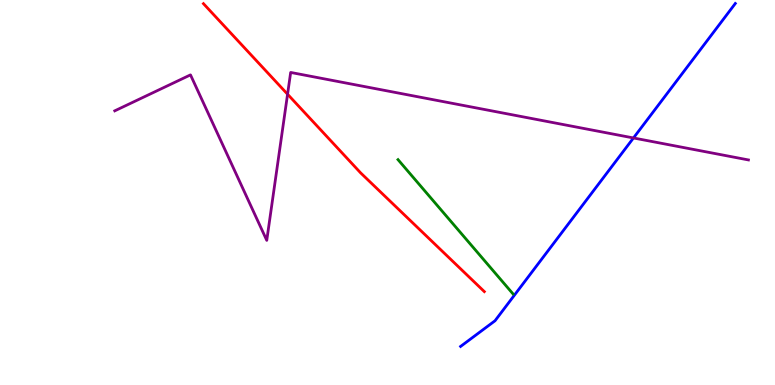[{'lines': ['blue', 'red'], 'intersections': []}, {'lines': ['green', 'red'], 'intersections': []}, {'lines': ['purple', 'red'], 'intersections': [{'x': 3.71, 'y': 7.55}]}, {'lines': ['blue', 'green'], 'intersections': []}, {'lines': ['blue', 'purple'], 'intersections': [{'x': 8.17, 'y': 6.42}]}, {'lines': ['green', 'purple'], 'intersections': []}]